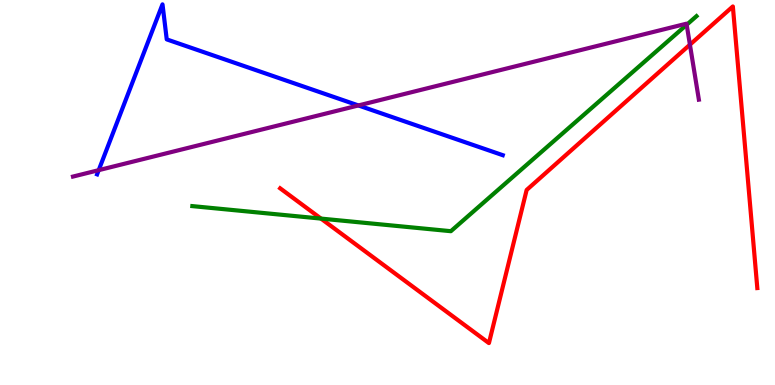[{'lines': ['blue', 'red'], 'intersections': []}, {'lines': ['green', 'red'], 'intersections': [{'x': 4.14, 'y': 4.32}]}, {'lines': ['purple', 'red'], 'intersections': [{'x': 8.9, 'y': 8.84}]}, {'lines': ['blue', 'green'], 'intersections': []}, {'lines': ['blue', 'purple'], 'intersections': [{'x': 1.27, 'y': 5.58}, {'x': 4.62, 'y': 7.26}]}, {'lines': ['green', 'purple'], 'intersections': [{'x': 8.86, 'y': 9.36}]}]